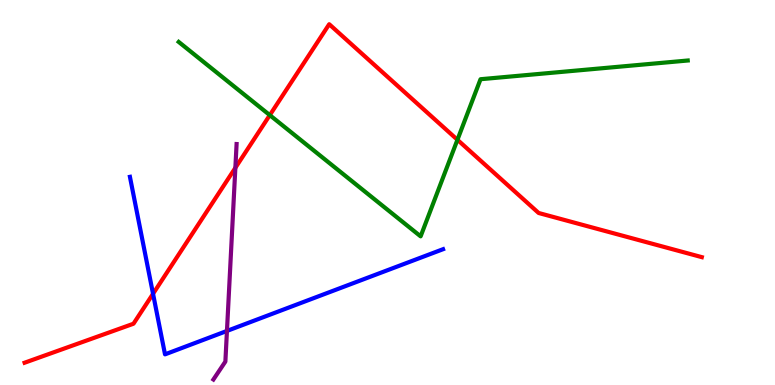[{'lines': ['blue', 'red'], 'intersections': [{'x': 1.97, 'y': 2.37}]}, {'lines': ['green', 'red'], 'intersections': [{'x': 3.48, 'y': 7.01}, {'x': 5.9, 'y': 6.37}]}, {'lines': ['purple', 'red'], 'intersections': [{'x': 3.04, 'y': 5.64}]}, {'lines': ['blue', 'green'], 'intersections': []}, {'lines': ['blue', 'purple'], 'intersections': [{'x': 2.93, 'y': 1.4}]}, {'lines': ['green', 'purple'], 'intersections': []}]